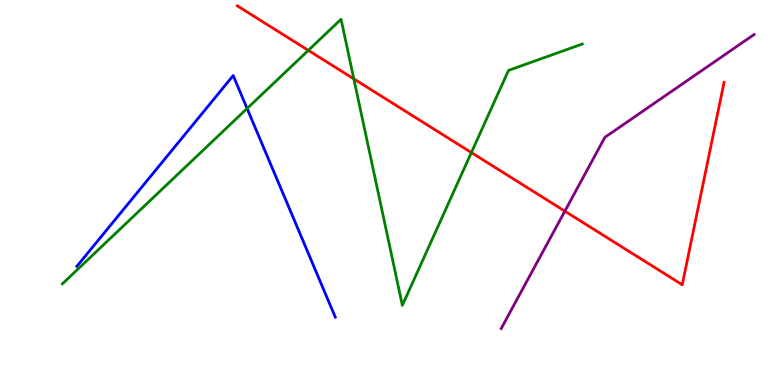[{'lines': ['blue', 'red'], 'intersections': []}, {'lines': ['green', 'red'], 'intersections': [{'x': 3.98, 'y': 8.69}, {'x': 4.57, 'y': 7.95}, {'x': 6.08, 'y': 6.04}]}, {'lines': ['purple', 'red'], 'intersections': [{'x': 7.29, 'y': 4.52}]}, {'lines': ['blue', 'green'], 'intersections': [{'x': 3.19, 'y': 7.18}]}, {'lines': ['blue', 'purple'], 'intersections': []}, {'lines': ['green', 'purple'], 'intersections': []}]